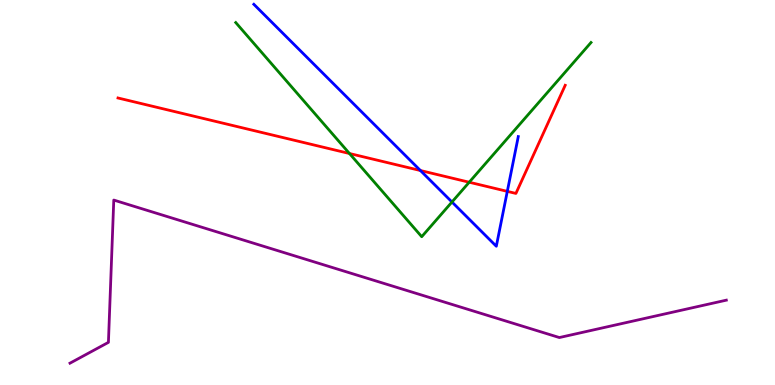[{'lines': ['blue', 'red'], 'intersections': [{'x': 5.42, 'y': 5.57}, {'x': 6.55, 'y': 5.03}]}, {'lines': ['green', 'red'], 'intersections': [{'x': 4.51, 'y': 6.01}, {'x': 6.05, 'y': 5.27}]}, {'lines': ['purple', 'red'], 'intersections': []}, {'lines': ['blue', 'green'], 'intersections': [{'x': 5.83, 'y': 4.75}]}, {'lines': ['blue', 'purple'], 'intersections': []}, {'lines': ['green', 'purple'], 'intersections': []}]